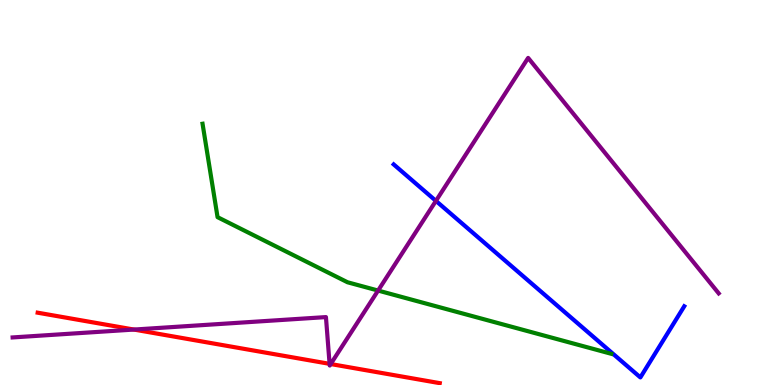[{'lines': ['blue', 'red'], 'intersections': []}, {'lines': ['green', 'red'], 'intersections': []}, {'lines': ['purple', 'red'], 'intersections': [{'x': 1.73, 'y': 1.44}, {'x': 4.25, 'y': 0.549}, {'x': 4.27, 'y': 0.544}]}, {'lines': ['blue', 'green'], 'intersections': []}, {'lines': ['blue', 'purple'], 'intersections': [{'x': 5.62, 'y': 4.78}]}, {'lines': ['green', 'purple'], 'intersections': [{'x': 4.88, 'y': 2.45}]}]